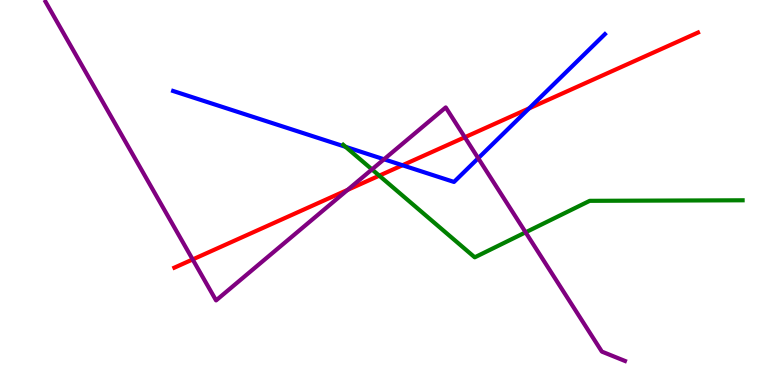[{'lines': ['blue', 'red'], 'intersections': [{'x': 5.19, 'y': 5.71}, {'x': 6.83, 'y': 7.18}]}, {'lines': ['green', 'red'], 'intersections': [{'x': 4.89, 'y': 5.44}]}, {'lines': ['purple', 'red'], 'intersections': [{'x': 2.49, 'y': 3.26}, {'x': 4.49, 'y': 5.07}, {'x': 6.0, 'y': 6.44}]}, {'lines': ['blue', 'green'], 'intersections': [{'x': 4.46, 'y': 6.19}]}, {'lines': ['blue', 'purple'], 'intersections': [{'x': 4.96, 'y': 5.86}, {'x': 6.17, 'y': 5.89}]}, {'lines': ['green', 'purple'], 'intersections': [{'x': 4.8, 'y': 5.6}, {'x': 6.78, 'y': 3.97}]}]